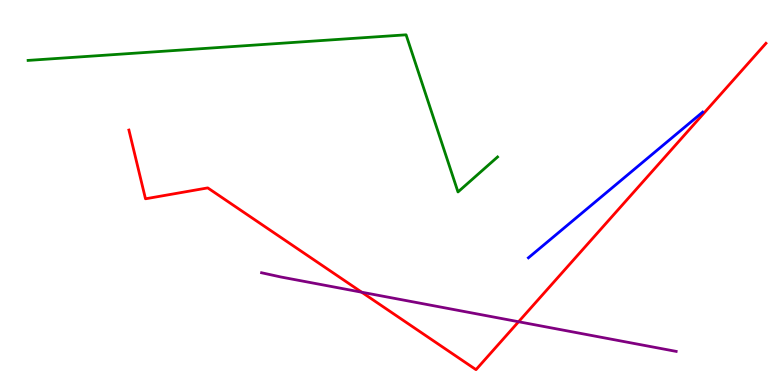[{'lines': ['blue', 'red'], 'intersections': []}, {'lines': ['green', 'red'], 'intersections': []}, {'lines': ['purple', 'red'], 'intersections': [{'x': 4.67, 'y': 2.41}, {'x': 6.69, 'y': 1.64}]}, {'lines': ['blue', 'green'], 'intersections': []}, {'lines': ['blue', 'purple'], 'intersections': []}, {'lines': ['green', 'purple'], 'intersections': []}]